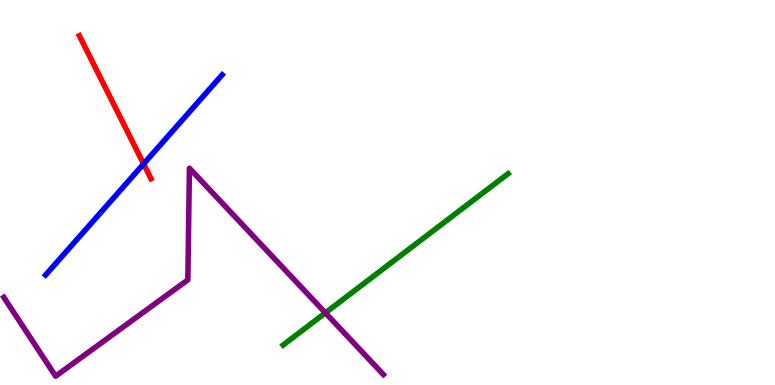[{'lines': ['blue', 'red'], 'intersections': [{'x': 1.85, 'y': 5.74}]}, {'lines': ['green', 'red'], 'intersections': []}, {'lines': ['purple', 'red'], 'intersections': []}, {'lines': ['blue', 'green'], 'intersections': []}, {'lines': ['blue', 'purple'], 'intersections': []}, {'lines': ['green', 'purple'], 'intersections': [{'x': 4.2, 'y': 1.87}]}]